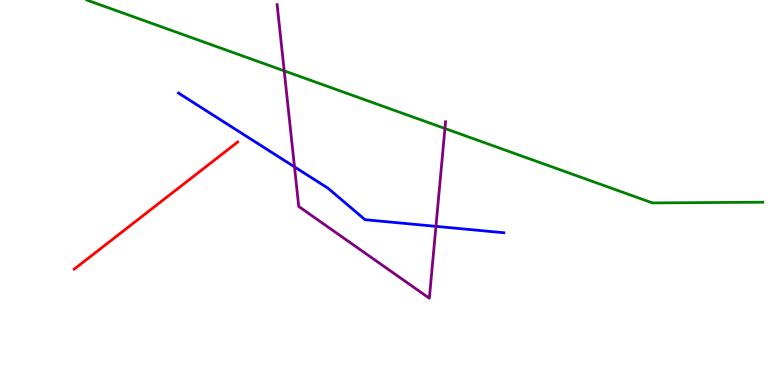[{'lines': ['blue', 'red'], 'intersections': []}, {'lines': ['green', 'red'], 'intersections': []}, {'lines': ['purple', 'red'], 'intersections': []}, {'lines': ['blue', 'green'], 'intersections': []}, {'lines': ['blue', 'purple'], 'intersections': [{'x': 3.8, 'y': 5.67}, {'x': 5.63, 'y': 4.12}]}, {'lines': ['green', 'purple'], 'intersections': [{'x': 3.67, 'y': 8.16}, {'x': 5.74, 'y': 6.66}]}]